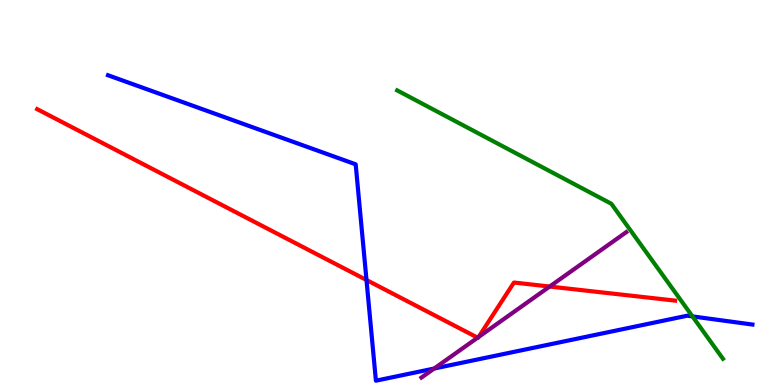[{'lines': ['blue', 'red'], 'intersections': [{'x': 4.73, 'y': 2.73}]}, {'lines': ['green', 'red'], 'intersections': []}, {'lines': ['purple', 'red'], 'intersections': [{'x': 6.16, 'y': 1.23}, {'x': 6.18, 'y': 1.25}, {'x': 7.09, 'y': 2.56}]}, {'lines': ['blue', 'green'], 'intersections': [{'x': 8.93, 'y': 1.78}]}, {'lines': ['blue', 'purple'], 'intersections': [{'x': 5.6, 'y': 0.428}]}, {'lines': ['green', 'purple'], 'intersections': []}]